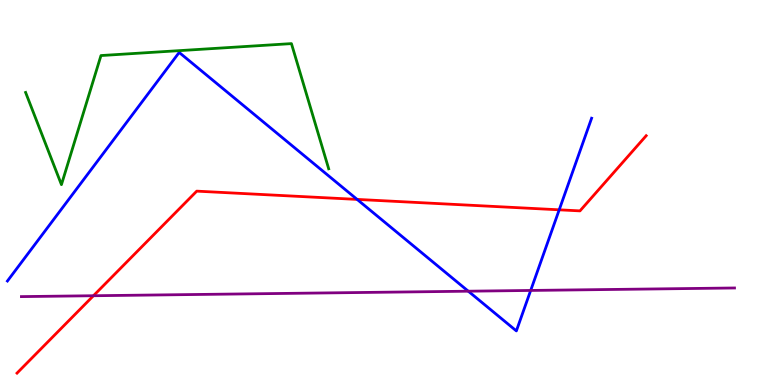[{'lines': ['blue', 'red'], 'intersections': [{'x': 4.61, 'y': 4.82}, {'x': 7.22, 'y': 4.55}]}, {'lines': ['green', 'red'], 'intersections': []}, {'lines': ['purple', 'red'], 'intersections': [{'x': 1.21, 'y': 2.32}]}, {'lines': ['blue', 'green'], 'intersections': []}, {'lines': ['blue', 'purple'], 'intersections': [{'x': 6.04, 'y': 2.44}, {'x': 6.85, 'y': 2.46}]}, {'lines': ['green', 'purple'], 'intersections': []}]